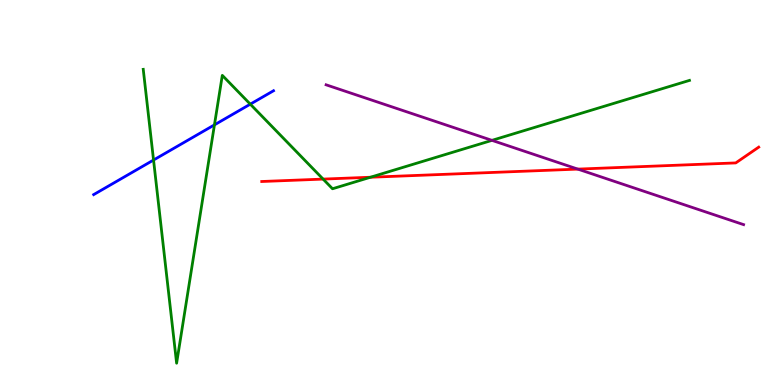[{'lines': ['blue', 'red'], 'intersections': []}, {'lines': ['green', 'red'], 'intersections': [{'x': 4.17, 'y': 5.35}, {'x': 4.78, 'y': 5.4}]}, {'lines': ['purple', 'red'], 'intersections': [{'x': 7.46, 'y': 5.61}]}, {'lines': ['blue', 'green'], 'intersections': [{'x': 1.98, 'y': 5.84}, {'x': 2.77, 'y': 6.76}, {'x': 3.23, 'y': 7.29}]}, {'lines': ['blue', 'purple'], 'intersections': []}, {'lines': ['green', 'purple'], 'intersections': [{'x': 6.35, 'y': 6.35}]}]